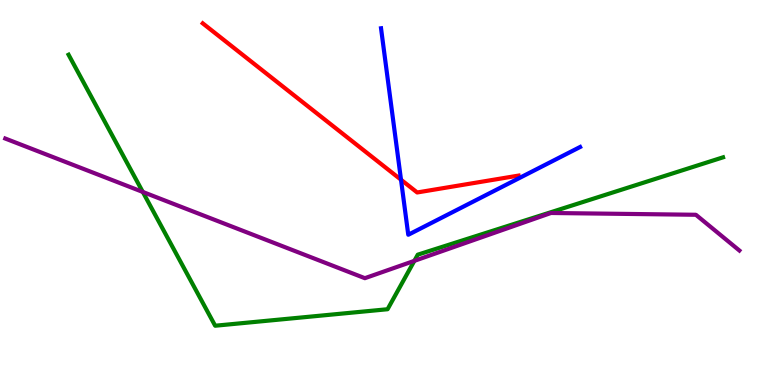[{'lines': ['blue', 'red'], 'intersections': [{'x': 5.17, 'y': 5.33}]}, {'lines': ['green', 'red'], 'intersections': []}, {'lines': ['purple', 'red'], 'intersections': []}, {'lines': ['blue', 'green'], 'intersections': []}, {'lines': ['blue', 'purple'], 'intersections': []}, {'lines': ['green', 'purple'], 'intersections': [{'x': 1.84, 'y': 5.01}, {'x': 5.35, 'y': 3.22}]}]